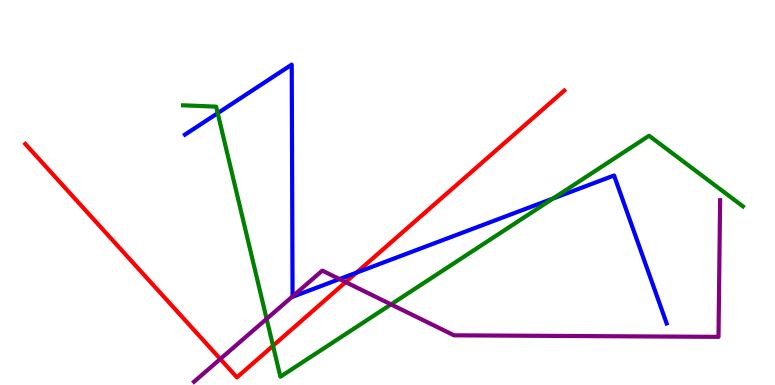[{'lines': ['blue', 'red'], 'intersections': [{'x': 4.6, 'y': 2.92}]}, {'lines': ['green', 'red'], 'intersections': [{'x': 3.52, 'y': 1.02}]}, {'lines': ['purple', 'red'], 'intersections': [{'x': 2.84, 'y': 0.675}, {'x': 4.46, 'y': 2.67}]}, {'lines': ['blue', 'green'], 'intersections': [{'x': 2.81, 'y': 7.06}, {'x': 7.14, 'y': 4.84}]}, {'lines': ['blue', 'purple'], 'intersections': [{'x': 3.78, 'y': 2.3}, {'x': 4.38, 'y': 2.75}]}, {'lines': ['green', 'purple'], 'intersections': [{'x': 3.44, 'y': 1.72}, {'x': 5.05, 'y': 2.09}]}]